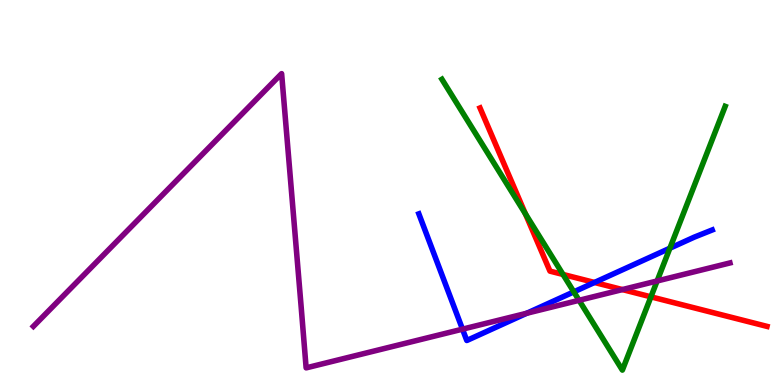[{'lines': ['blue', 'red'], 'intersections': [{'x': 7.67, 'y': 2.66}]}, {'lines': ['green', 'red'], 'intersections': [{'x': 6.78, 'y': 4.45}, {'x': 7.26, 'y': 2.87}, {'x': 8.4, 'y': 2.29}]}, {'lines': ['purple', 'red'], 'intersections': [{'x': 8.03, 'y': 2.48}]}, {'lines': ['blue', 'green'], 'intersections': [{'x': 7.4, 'y': 2.42}, {'x': 8.64, 'y': 3.55}]}, {'lines': ['blue', 'purple'], 'intersections': [{'x': 5.97, 'y': 1.45}, {'x': 6.8, 'y': 1.86}]}, {'lines': ['green', 'purple'], 'intersections': [{'x': 7.47, 'y': 2.2}, {'x': 8.48, 'y': 2.7}]}]